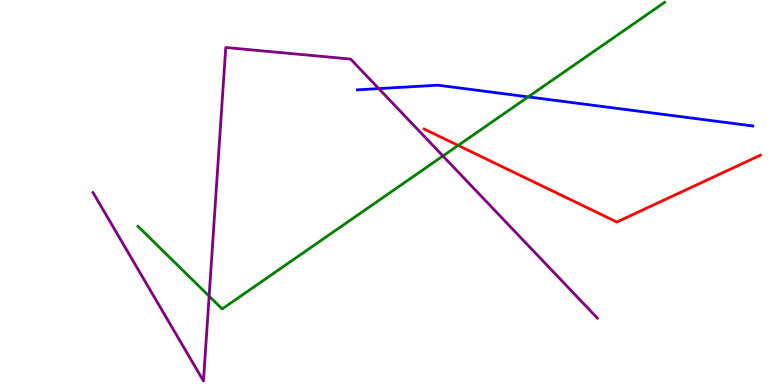[{'lines': ['blue', 'red'], 'intersections': []}, {'lines': ['green', 'red'], 'intersections': [{'x': 5.91, 'y': 6.22}]}, {'lines': ['purple', 'red'], 'intersections': []}, {'lines': ['blue', 'green'], 'intersections': [{'x': 6.82, 'y': 7.48}]}, {'lines': ['blue', 'purple'], 'intersections': [{'x': 4.89, 'y': 7.7}]}, {'lines': ['green', 'purple'], 'intersections': [{'x': 2.7, 'y': 2.31}, {'x': 5.72, 'y': 5.95}]}]